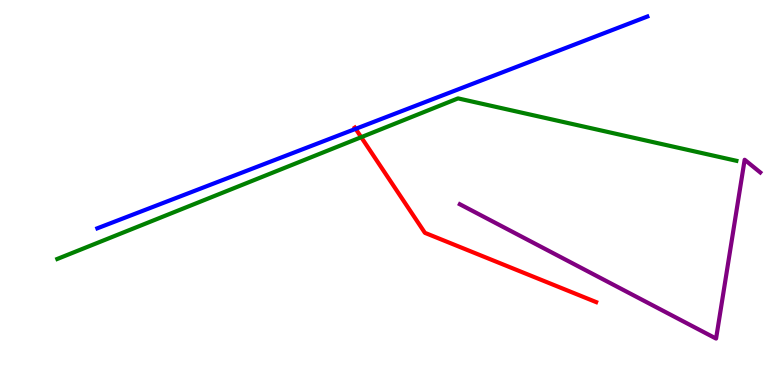[{'lines': ['blue', 'red'], 'intersections': [{'x': 4.59, 'y': 6.65}]}, {'lines': ['green', 'red'], 'intersections': [{'x': 4.66, 'y': 6.44}]}, {'lines': ['purple', 'red'], 'intersections': []}, {'lines': ['blue', 'green'], 'intersections': []}, {'lines': ['blue', 'purple'], 'intersections': []}, {'lines': ['green', 'purple'], 'intersections': []}]